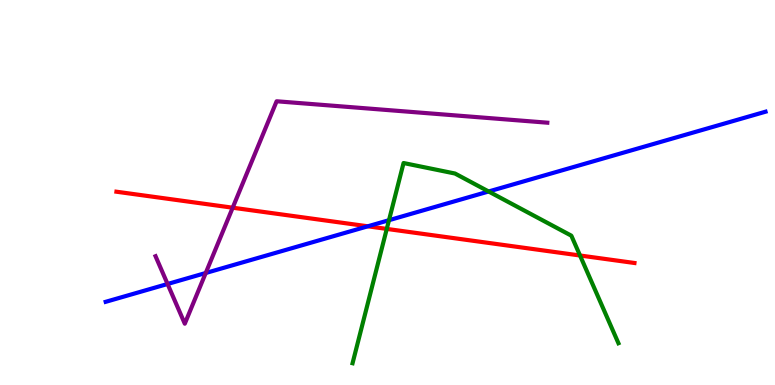[{'lines': ['blue', 'red'], 'intersections': [{'x': 4.75, 'y': 4.12}]}, {'lines': ['green', 'red'], 'intersections': [{'x': 4.99, 'y': 4.05}, {'x': 7.48, 'y': 3.36}]}, {'lines': ['purple', 'red'], 'intersections': [{'x': 3.0, 'y': 4.61}]}, {'lines': ['blue', 'green'], 'intersections': [{'x': 5.02, 'y': 4.28}, {'x': 6.3, 'y': 5.03}]}, {'lines': ['blue', 'purple'], 'intersections': [{'x': 2.16, 'y': 2.62}, {'x': 2.65, 'y': 2.91}]}, {'lines': ['green', 'purple'], 'intersections': []}]